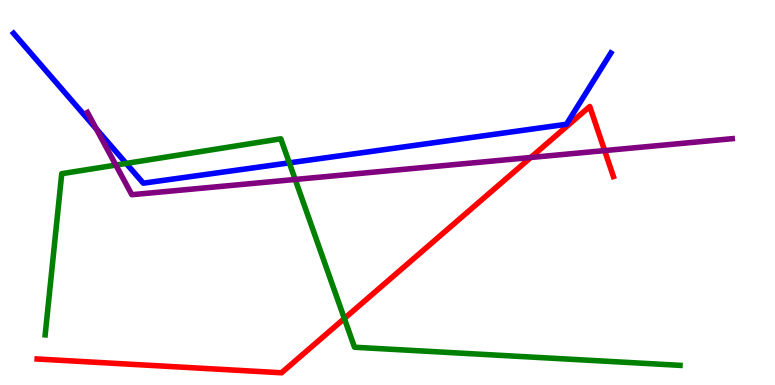[{'lines': ['blue', 'red'], 'intersections': []}, {'lines': ['green', 'red'], 'intersections': [{'x': 4.44, 'y': 1.73}]}, {'lines': ['purple', 'red'], 'intersections': [{'x': 6.85, 'y': 5.91}, {'x': 7.8, 'y': 6.09}]}, {'lines': ['blue', 'green'], 'intersections': [{'x': 1.63, 'y': 5.76}, {'x': 3.73, 'y': 5.77}]}, {'lines': ['blue', 'purple'], 'intersections': [{'x': 1.24, 'y': 6.65}]}, {'lines': ['green', 'purple'], 'intersections': [{'x': 1.49, 'y': 5.71}, {'x': 3.81, 'y': 5.34}]}]